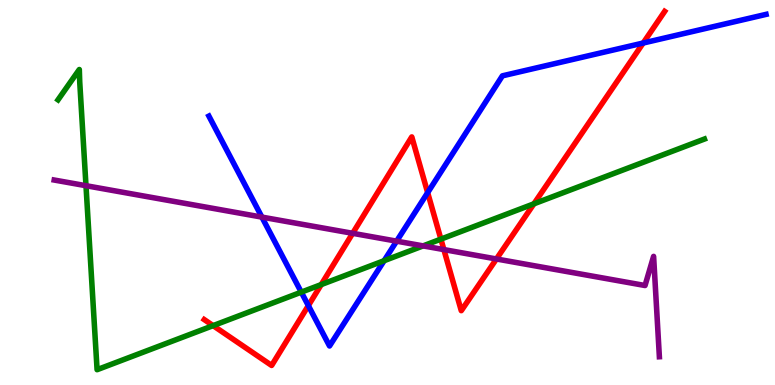[{'lines': ['blue', 'red'], 'intersections': [{'x': 3.98, 'y': 2.06}, {'x': 5.52, 'y': 5.0}, {'x': 8.3, 'y': 8.88}]}, {'lines': ['green', 'red'], 'intersections': [{'x': 2.75, 'y': 1.54}, {'x': 4.14, 'y': 2.61}, {'x': 5.69, 'y': 3.79}, {'x': 6.89, 'y': 4.71}]}, {'lines': ['purple', 'red'], 'intersections': [{'x': 4.55, 'y': 3.94}, {'x': 5.73, 'y': 3.52}, {'x': 6.41, 'y': 3.27}]}, {'lines': ['blue', 'green'], 'intersections': [{'x': 3.89, 'y': 2.41}, {'x': 4.96, 'y': 3.23}]}, {'lines': ['blue', 'purple'], 'intersections': [{'x': 3.38, 'y': 4.36}, {'x': 5.12, 'y': 3.74}]}, {'lines': ['green', 'purple'], 'intersections': [{'x': 1.11, 'y': 5.18}, {'x': 5.46, 'y': 3.61}]}]